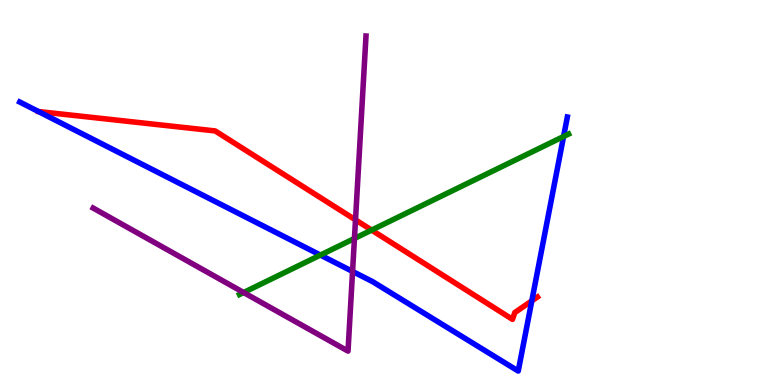[{'lines': ['blue', 'red'], 'intersections': [{'x': 6.86, 'y': 2.19}]}, {'lines': ['green', 'red'], 'intersections': [{'x': 4.8, 'y': 4.02}]}, {'lines': ['purple', 'red'], 'intersections': [{'x': 4.59, 'y': 4.29}]}, {'lines': ['blue', 'green'], 'intersections': [{'x': 4.13, 'y': 3.37}, {'x': 7.27, 'y': 6.45}]}, {'lines': ['blue', 'purple'], 'intersections': [{'x': 4.55, 'y': 2.95}]}, {'lines': ['green', 'purple'], 'intersections': [{'x': 3.14, 'y': 2.4}, {'x': 4.57, 'y': 3.81}]}]